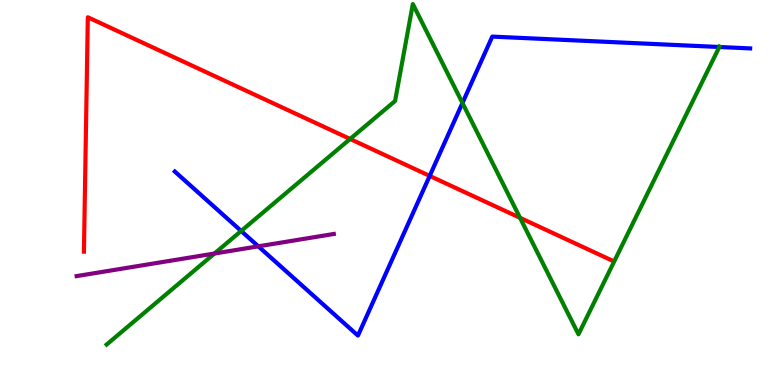[{'lines': ['blue', 'red'], 'intersections': [{'x': 5.54, 'y': 5.43}]}, {'lines': ['green', 'red'], 'intersections': [{'x': 4.52, 'y': 6.39}, {'x': 6.71, 'y': 4.34}]}, {'lines': ['purple', 'red'], 'intersections': []}, {'lines': ['blue', 'green'], 'intersections': [{'x': 3.11, 'y': 4.0}, {'x': 5.97, 'y': 7.33}, {'x': 9.28, 'y': 8.78}]}, {'lines': ['blue', 'purple'], 'intersections': [{'x': 3.33, 'y': 3.6}]}, {'lines': ['green', 'purple'], 'intersections': [{'x': 2.77, 'y': 3.41}]}]